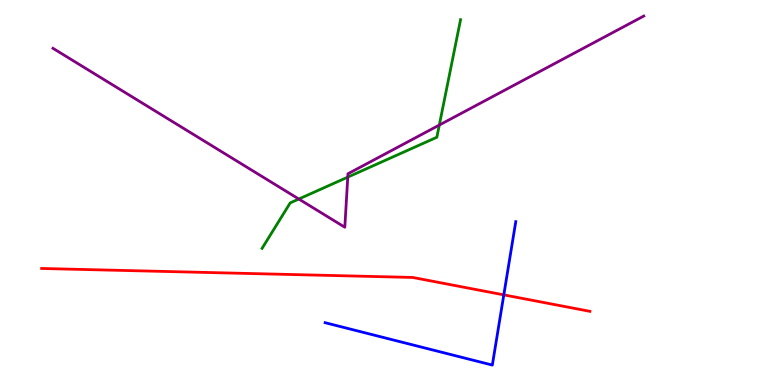[{'lines': ['blue', 'red'], 'intersections': [{'x': 6.5, 'y': 2.34}]}, {'lines': ['green', 'red'], 'intersections': []}, {'lines': ['purple', 'red'], 'intersections': []}, {'lines': ['blue', 'green'], 'intersections': []}, {'lines': ['blue', 'purple'], 'intersections': []}, {'lines': ['green', 'purple'], 'intersections': [{'x': 3.86, 'y': 4.83}, {'x': 4.49, 'y': 5.4}, {'x': 5.67, 'y': 6.75}]}]